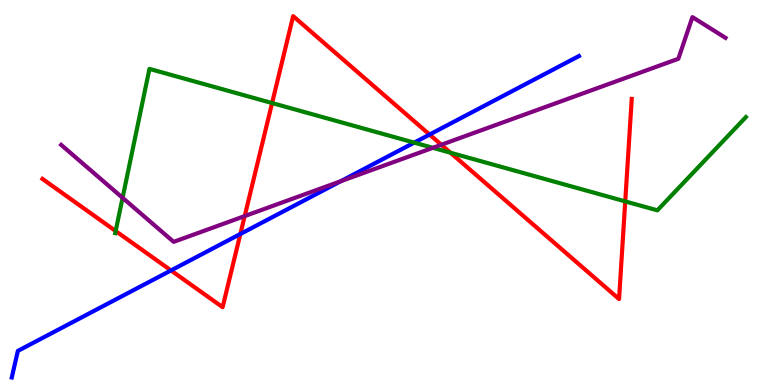[{'lines': ['blue', 'red'], 'intersections': [{'x': 2.21, 'y': 2.98}, {'x': 3.1, 'y': 3.92}, {'x': 5.54, 'y': 6.5}]}, {'lines': ['green', 'red'], 'intersections': [{'x': 1.49, 'y': 4.0}, {'x': 3.51, 'y': 7.32}, {'x': 5.81, 'y': 6.03}, {'x': 8.07, 'y': 4.77}]}, {'lines': ['purple', 'red'], 'intersections': [{'x': 3.16, 'y': 4.39}, {'x': 5.69, 'y': 6.24}]}, {'lines': ['blue', 'green'], 'intersections': [{'x': 5.34, 'y': 6.3}]}, {'lines': ['blue', 'purple'], 'intersections': [{'x': 4.4, 'y': 5.29}]}, {'lines': ['green', 'purple'], 'intersections': [{'x': 1.58, 'y': 4.86}, {'x': 5.59, 'y': 6.16}]}]